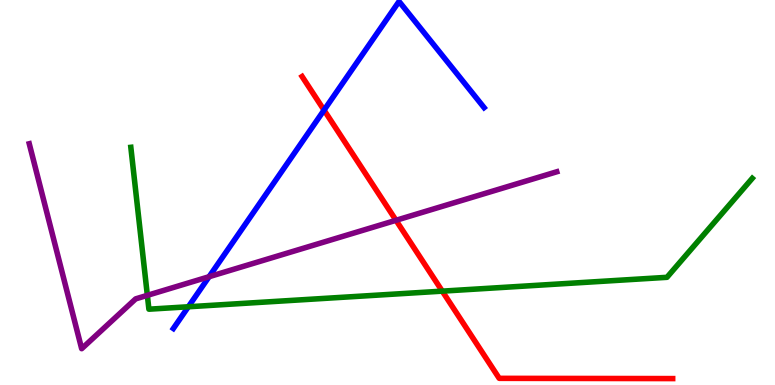[{'lines': ['blue', 'red'], 'intersections': [{'x': 4.18, 'y': 7.14}]}, {'lines': ['green', 'red'], 'intersections': [{'x': 5.71, 'y': 2.44}]}, {'lines': ['purple', 'red'], 'intersections': [{'x': 5.11, 'y': 4.28}]}, {'lines': ['blue', 'green'], 'intersections': [{'x': 2.43, 'y': 2.03}]}, {'lines': ['blue', 'purple'], 'intersections': [{'x': 2.7, 'y': 2.81}]}, {'lines': ['green', 'purple'], 'intersections': [{'x': 1.9, 'y': 2.33}]}]